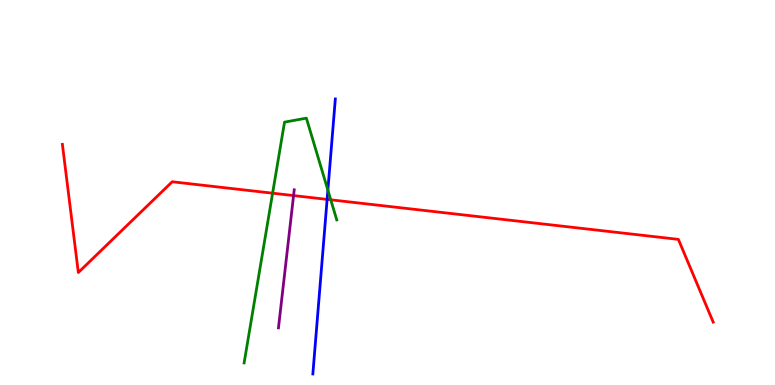[{'lines': ['blue', 'red'], 'intersections': [{'x': 4.22, 'y': 4.82}]}, {'lines': ['green', 'red'], 'intersections': [{'x': 3.52, 'y': 4.98}, {'x': 4.27, 'y': 4.81}]}, {'lines': ['purple', 'red'], 'intersections': [{'x': 3.79, 'y': 4.92}]}, {'lines': ['blue', 'green'], 'intersections': [{'x': 4.23, 'y': 5.06}]}, {'lines': ['blue', 'purple'], 'intersections': []}, {'lines': ['green', 'purple'], 'intersections': []}]